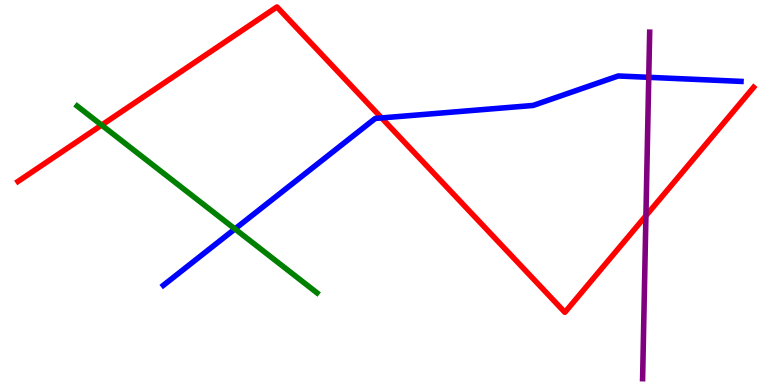[{'lines': ['blue', 'red'], 'intersections': [{'x': 4.92, 'y': 6.94}]}, {'lines': ['green', 'red'], 'intersections': [{'x': 1.31, 'y': 6.75}]}, {'lines': ['purple', 'red'], 'intersections': [{'x': 8.33, 'y': 4.4}]}, {'lines': ['blue', 'green'], 'intersections': [{'x': 3.03, 'y': 4.05}]}, {'lines': ['blue', 'purple'], 'intersections': [{'x': 8.37, 'y': 7.99}]}, {'lines': ['green', 'purple'], 'intersections': []}]